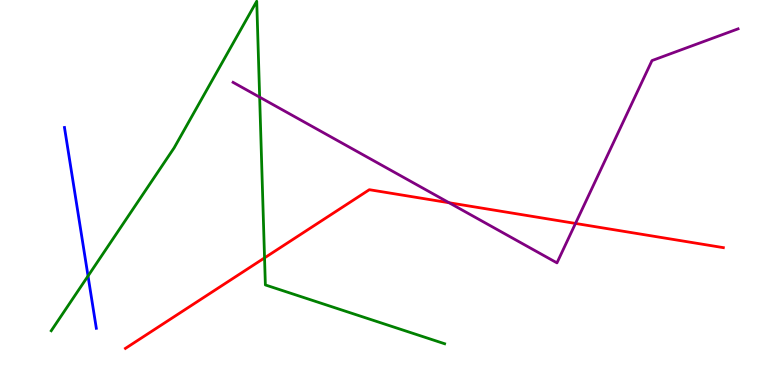[{'lines': ['blue', 'red'], 'intersections': []}, {'lines': ['green', 'red'], 'intersections': [{'x': 3.41, 'y': 3.3}]}, {'lines': ['purple', 'red'], 'intersections': [{'x': 5.79, 'y': 4.73}, {'x': 7.43, 'y': 4.2}]}, {'lines': ['blue', 'green'], 'intersections': [{'x': 1.14, 'y': 2.83}]}, {'lines': ['blue', 'purple'], 'intersections': []}, {'lines': ['green', 'purple'], 'intersections': [{'x': 3.35, 'y': 7.48}]}]